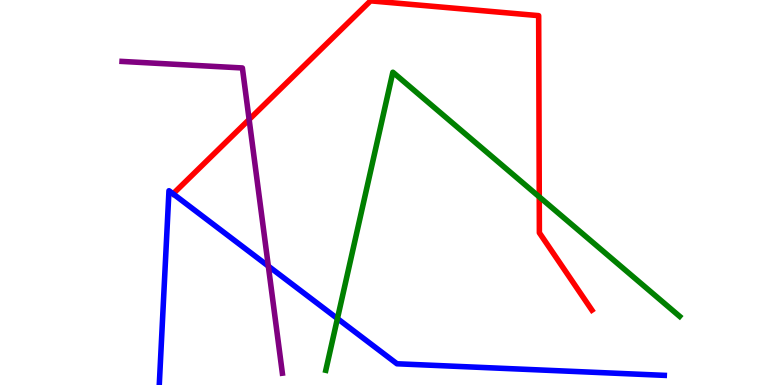[{'lines': ['blue', 'red'], 'intersections': [{'x': 2.23, 'y': 4.97}]}, {'lines': ['green', 'red'], 'intersections': [{'x': 6.96, 'y': 4.89}]}, {'lines': ['purple', 'red'], 'intersections': [{'x': 3.21, 'y': 6.9}]}, {'lines': ['blue', 'green'], 'intersections': [{'x': 4.35, 'y': 1.73}]}, {'lines': ['blue', 'purple'], 'intersections': [{'x': 3.46, 'y': 3.09}]}, {'lines': ['green', 'purple'], 'intersections': []}]